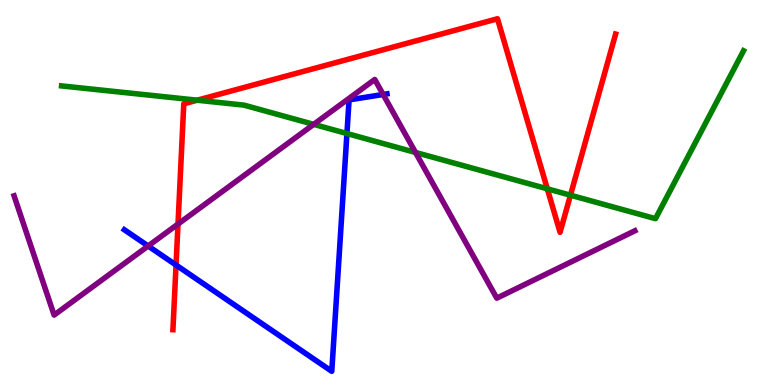[{'lines': ['blue', 'red'], 'intersections': [{'x': 2.27, 'y': 3.12}]}, {'lines': ['green', 'red'], 'intersections': [{'x': 2.54, 'y': 7.4}, {'x': 7.06, 'y': 5.1}, {'x': 7.36, 'y': 4.93}]}, {'lines': ['purple', 'red'], 'intersections': [{'x': 2.3, 'y': 4.18}]}, {'lines': ['blue', 'green'], 'intersections': [{'x': 4.48, 'y': 6.53}]}, {'lines': ['blue', 'purple'], 'intersections': [{'x': 1.91, 'y': 3.61}, {'x': 4.94, 'y': 7.55}]}, {'lines': ['green', 'purple'], 'intersections': [{'x': 4.05, 'y': 6.77}, {'x': 5.36, 'y': 6.04}]}]